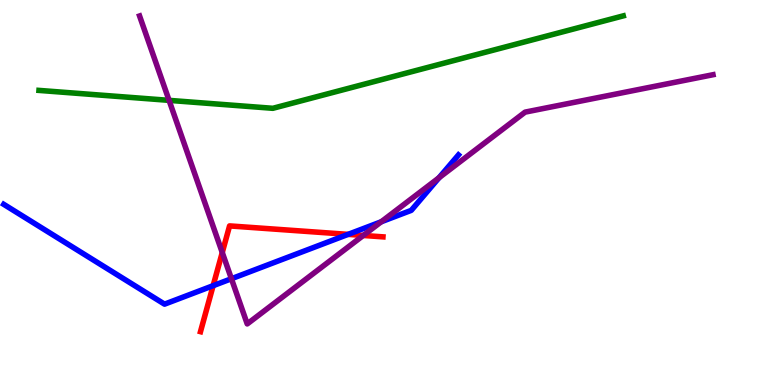[{'lines': ['blue', 'red'], 'intersections': [{'x': 2.75, 'y': 2.58}, {'x': 4.49, 'y': 3.91}]}, {'lines': ['green', 'red'], 'intersections': []}, {'lines': ['purple', 'red'], 'intersections': [{'x': 2.87, 'y': 3.44}, {'x': 4.69, 'y': 3.88}]}, {'lines': ['blue', 'green'], 'intersections': []}, {'lines': ['blue', 'purple'], 'intersections': [{'x': 2.99, 'y': 2.76}, {'x': 4.92, 'y': 4.24}, {'x': 5.67, 'y': 5.38}]}, {'lines': ['green', 'purple'], 'intersections': [{'x': 2.18, 'y': 7.39}]}]